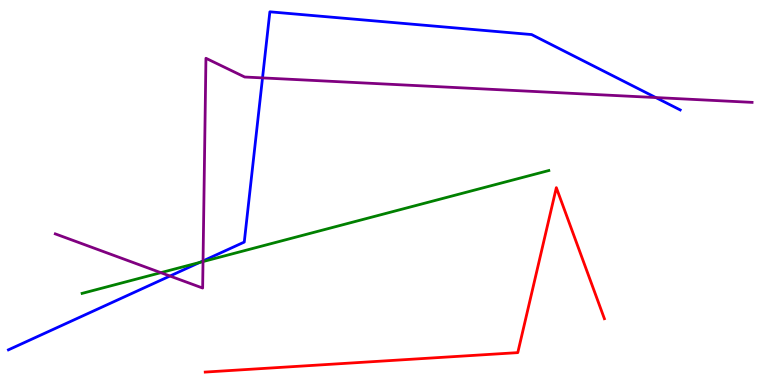[{'lines': ['blue', 'red'], 'intersections': []}, {'lines': ['green', 'red'], 'intersections': []}, {'lines': ['purple', 'red'], 'intersections': []}, {'lines': ['blue', 'green'], 'intersections': [{'x': 2.58, 'y': 3.18}]}, {'lines': ['blue', 'purple'], 'intersections': [{'x': 2.19, 'y': 2.83}, {'x': 2.62, 'y': 3.22}, {'x': 3.39, 'y': 7.98}, {'x': 8.46, 'y': 7.47}]}, {'lines': ['green', 'purple'], 'intersections': [{'x': 2.08, 'y': 2.92}, {'x': 2.62, 'y': 3.21}]}]